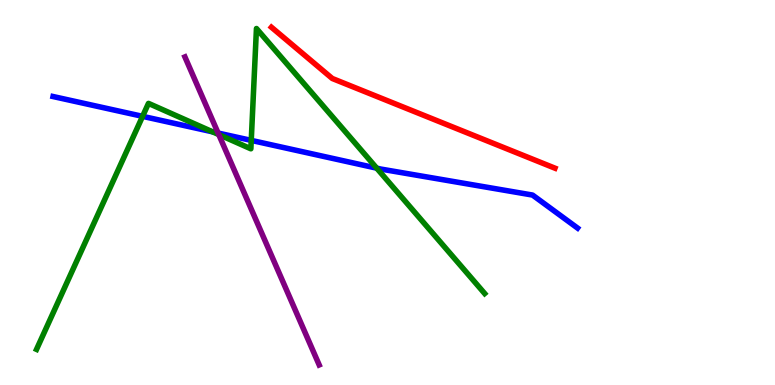[{'lines': ['blue', 'red'], 'intersections': []}, {'lines': ['green', 'red'], 'intersections': []}, {'lines': ['purple', 'red'], 'intersections': []}, {'lines': ['blue', 'green'], 'intersections': [{'x': 1.84, 'y': 6.98}, {'x': 2.74, 'y': 6.58}, {'x': 3.24, 'y': 6.35}, {'x': 4.86, 'y': 5.63}]}, {'lines': ['blue', 'purple'], 'intersections': [{'x': 2.81, 'y': 6.54}]}, {'lines': ['green', 'purple'], 'intersections': [{'x': 2.82, 'y': 6.5}]}]